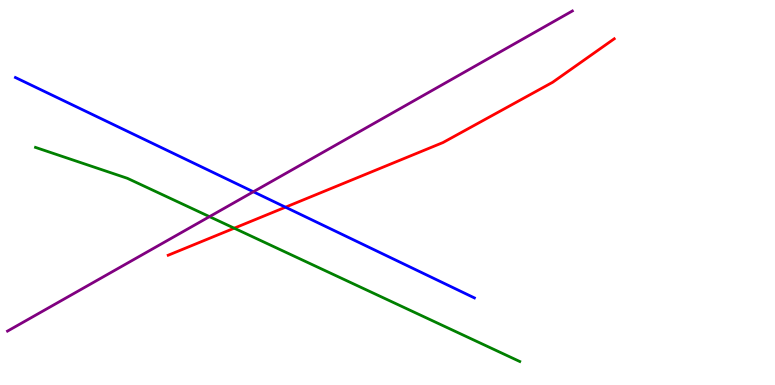[{'lines': ['blue', 'red'], 'intersections': [{'x': 3.68, 'y': 4.62}]}, {'lines': ['green', 'red'], 'intersections': [{'x': 3.02, 'y': 4.07}]}, {'lines': ['purple', 'red'], 'intersections': []}, {'lines': ['blue', 'green'], 'intersections': []}, {'lines': ['blue', 'purple'], 'intersections': [{'x': 3.27, 'y': 5.02}]}, {'lines': ['green', 'purple'], 'intersections': [{'x': 2.7, 'y': 4.37}]}]